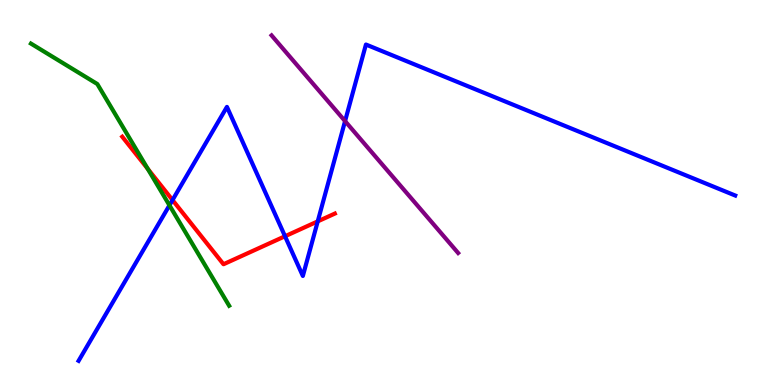[{'lines': ['blue', 'red'], 'intersections': [{'x': 2.23, 'y': 4.8}, {'x': 3.68, 'y': 3.86}, {'x': 4.1, 'y': 4.25}]}, {'lines': ['green', 'red'], 'intersections': [{'x': 1.91, 'y': 5.62}]}, {'lines': ['purple', 'red'], 'intersections': []}, {'lines': ['blue', 'green'], 'intersections': [{'x': 2.19, 'y': 4.67}]}, {'lines': ['blue', 'purple'], 'intersections': [{'x': 4.45, 'y': 6.85}]}, {'lines': ['green', 'purple'], 'intersections': []}]